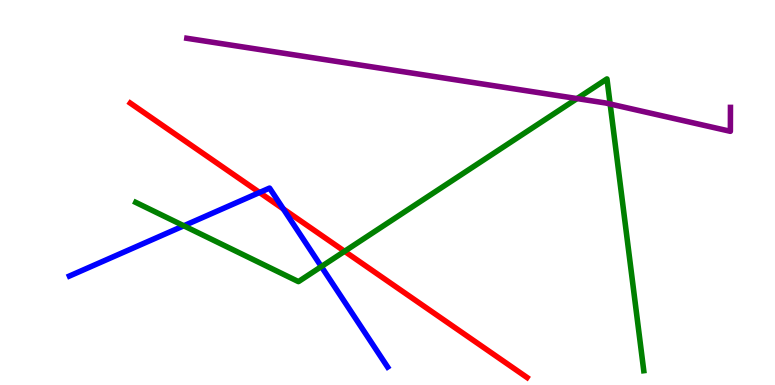[{'lines': ['blue', 'red'], 'intersections': [{'x': 3.35, 'y': 5.0}, {'x': 3.66, 'y': 4.57}]}, {'lines': ['green', 'red'], 'intersections': [{'x': 4.45, 'y': 3.47}]}, {'lines': ['purple', 'red'], 'intersections': []}, {'lines': ['blue', 'green'], 'intersections': [{'x': 2.37, 'y': 4.14}, {'x': 4.15, 'y': 3.08}]}, {'lines': ['blue', 'purple'], 'intersections': []}, {'lines': ['green', 'purple'], 'intersections': [{'x': 7.45, 'y': 7.44}, {'x': 7.87, 'y': 7.3}]}]